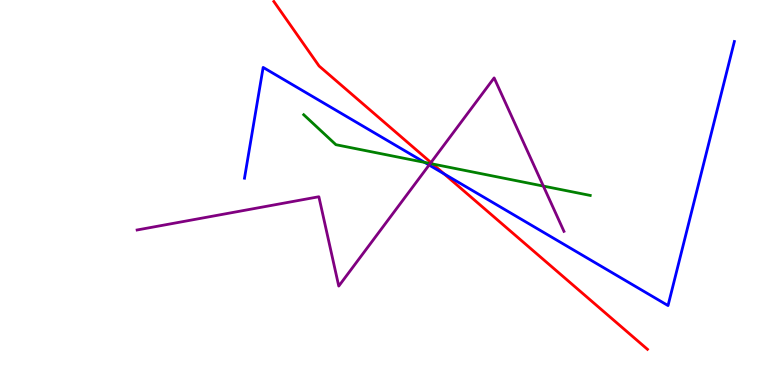[{'lines': ['blue', 'red'], 'intersections': [{'x': 5.73, 'y': 5.49}]}, {'lines': ['green', 'red'], 'intersections': [{'x': 5.58, 'y': 5.74}]}, {'lines': ['purple', 'red'], 'intersections': [{'x': 5.56, 'y': 5.78}]}, {'lines': ['blue', 'green'], 'intersections': [{'x': 5.48, 'y': 5.78}]}, {'lines': ['blue', 'purple'], 'intersections': [{'x': 5.54, 'y': 5.71}]}, {'lines': ['green', 'purple'], 'intersections': [{'x': 5.55, 'y': 5.75}, {'x': 7.01, 'y': 5.17}]}]